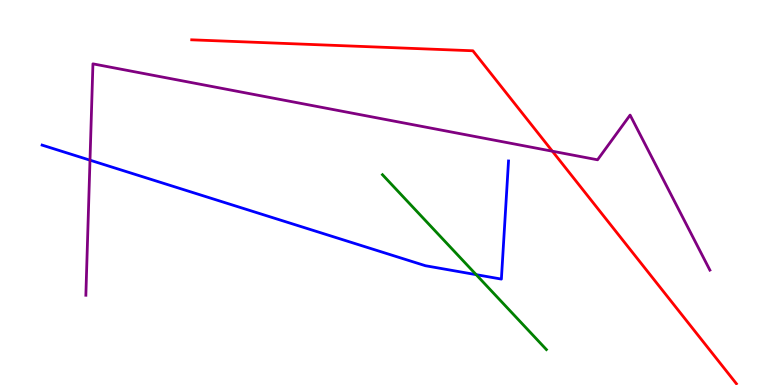[{'lines': ['blue', 'red'], 'intersections': []}, {'lines': ['green', 'red'], 'intersections': []}, {'lines': ['purple', 'red'], 'intersections': [{'x': 7.13, 'y': 6.07}]}, {'lines': ['blue', 'green'], 'intersections': [{'x': 6.14, 'y': 2.87}]}, {'lines': ['blue', 'purple'], 'intersections': [{'x': 1.16, 'y': 5.84}]}, {'lines': ['green', 'purple'], 'intersections': []}]